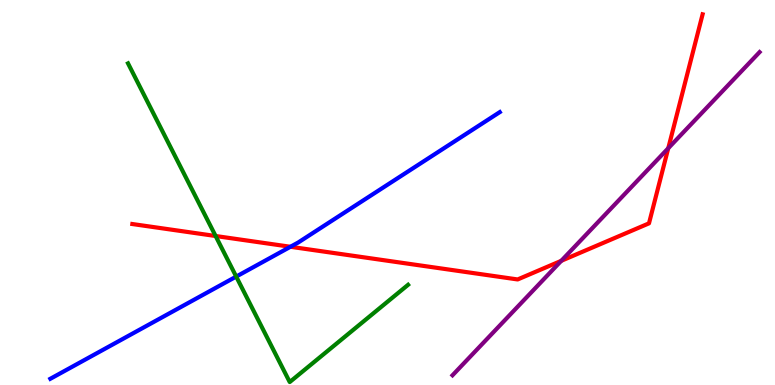[{'lines': ['blue', 'red'], 'intersections': [{'x': 3.75, 'y': 3.59}]}, {'lines': ['green', 'red'], 'intersections': [{'x': 2.78, 'y': 3.87}]}, {'lines': ['purple', 'red'], 'intersections': [{'x': 7.24, 'y': 3.23}, {'x': 8.62, 'y': 6.15}]}, {'lines': ['blue', 'green'], 'intersections': [{'x': 3.05, 'y': 2.82}]}, {'lines': ['blue', 'purple'], 'intersections': []}, {'lines': ['green', 'purple'], 'intersections': []}]